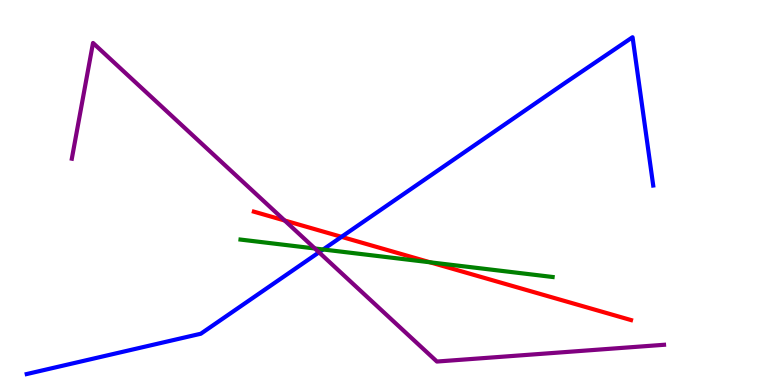[{'lines': ['blue', 'red'], 'intersections': [{'x': 4.41, 'y': 3.85}]}, {'lines': ['green', 'red'], 'intersections': [{'x': 5.55, 'y': 3.19}]}, {'lines': ['purple', 'red'], 'intersections': [{'x': 3.67, 'y': 4.27}]}, {'lines': ['blue', 'green'], 'intersections': [{'x': 4.17, 'y': 3.52}]}, {'lines': ['blue', 'purple'], 'intersections': [{'x': 4.12, 'y': 3.45}]}, {'lines': ['green', 'purple'], 'intersections': [{'x': 4.06, 'y': 3.55}]}]